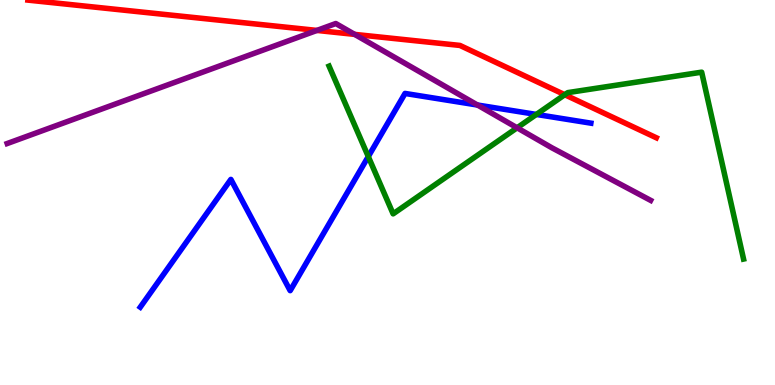[{'lines': ['blue', 'red'], 'intersections': []}, {'lines': ['green', 'red'], 'intersections': [{'x': 7.29, 'y': 7.54}]}, {'lines': ['purple', 'red'], 'intersections': [{'x': 4.09, 'y': 9.21}, {'x': 4.58, 'y': 9.11}]}, {'lines': ['blue', 'green'], 'intersections': [{'x': 4.75, 'y': 5.93}, {'x': 6.92, 'y': 7.03}]}, {'lines': ['blue', 'purple'], 'intersections': [{'x': 6.16, 'y': 7.27}]}, {'lines': ['green', 'purple'], 'intersections': [{'x': 6.67, 'y': 6.68}]}]